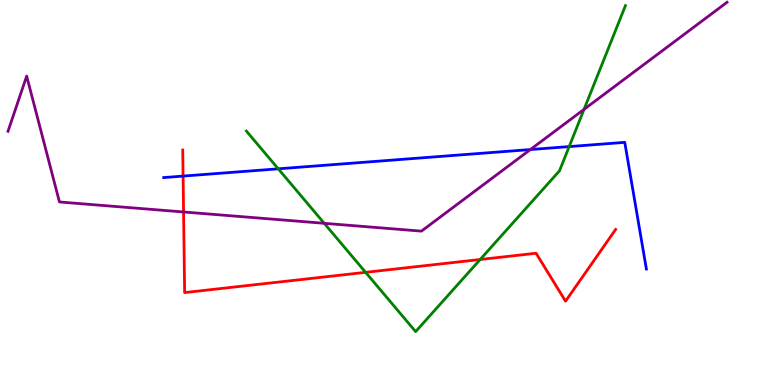[{'lines': ['blue', 'red'], 'intersections': [{'x': 2.36, 'y': 5.43}]}, {'lines': ['green', 'red'], 'intersections': [{'x': 4.72, 'y': 2.93}, {'x': 6.2, 'y': 3.26}]}, {'lines': ['purple', 'red'], 'intersections': [{'x': 2.37, 'y': 4.49}]}, {'lines': ['blue', 'green'], 'intersections': [{'x': 3.59, 'y': 5.61}, {'x': 7.34, 'y': 6.19}]}, {'lines': ['blue', 'purple'], 'intersections': [{'x': 6.84, 'y': 6.12}]}, {'lines': ['green', 'purple'], 'intersections': [{'x': 4.18, 'y': 4.2}, {'x': 7.54, 'y': 7.16}]}]